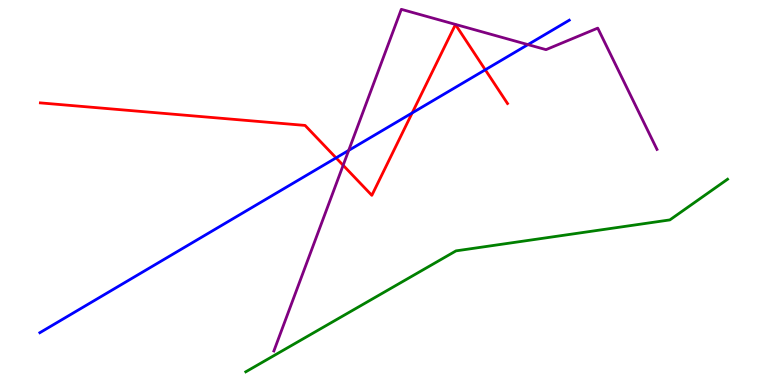[{'lines': ['blue', 'red'], 'intersections': [{'x': 4.34, 'y': 5.9}, {'x': 5.32, 'y': 7.07}, {'x': 6.26, 'y': 8.19}]}, {'lines': ['green', 'red'], 'intersections': []}, {'lines': ['purple', 'red'], 'intersections': [{'x': 4.43, 'y': 5.71}]}, {'lines': ['blue', 'green'], 'intersections': []}, {'lines': ['blue', 'purple'], 'intersections': [{'x': 4.5, 'y': 6.09}, {'x': 6.81, 'y': 8.84}]}, {'lines': ['green', 'purple'], 'intersections': []}]